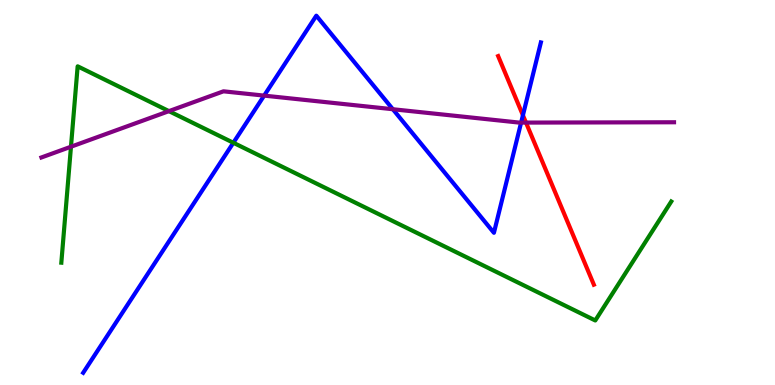[{'lines': ['blue', 'red'], 'intersections': [{'x': 6.75, 'y': 7.01}]}, {'lines': ['green', 'red'], 'intersections': []}, {'lines': ['purple', 'red'], 'intersections': [{'x': 6.79, 'y': 6.82}]}, {'lines': ['blue', 'green'], 'intersections': [{'x': 3.01, 'y': 6.29}]}, {'lines': ['blue', 'purple'], 'intersections': [{'x': 3.41, 'y': 7.52}, {'x': 5.07, 'y': 7.16}, {'x': 6.72, 'y': 6.82}]}, {'lines': ['green', 'purple'], 'intersections': [{'x': 0.916, 'y': 6.19}, {'x': 2.18, 'y': 7.11}]}]